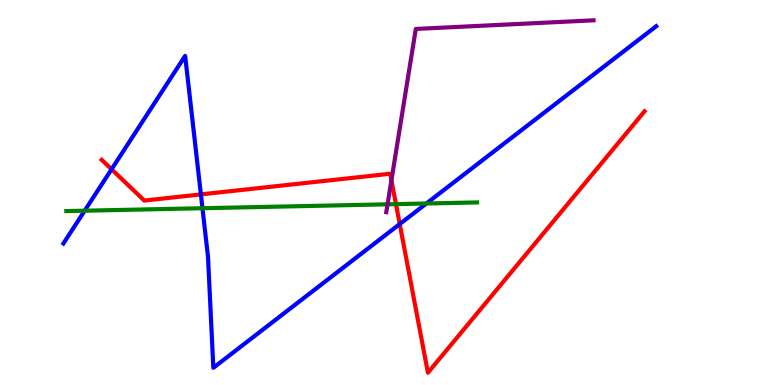[{'lines': ['blue', 'red'], 'intersections': [{'x': 1.44, 'y': 5.6}, {'x': 2.59, 'y': 4.95}, {'x': 5.16, 'y': 4.18}]}, {'lines': ['green', 'red'], 'intersections': [{'x': 5.11, 'y': 4.7}]}, {'lines': ['purple', 'red'], 'intersections': [{'x': 5.05, 'y': 5.32}]}, {'lines': ['blue', 'green'], 'intersections': [{'x': 1.09, 'y': 4.53}, {'x': 2.61, 'y': 4.59}, {'x': 5.5, 'y': 4.71}]}, {'lines': ['blue', 'purple'], 'intersections': []}, {'lines': ['green', 'purple'], 'intersections': [{'x': 5.0, 'y': 4.69}]}]